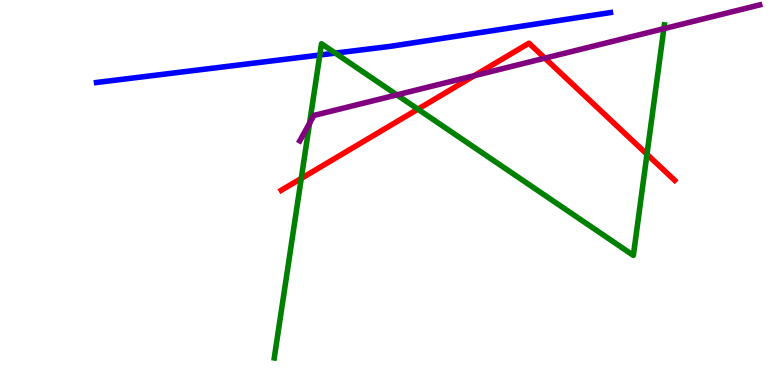[{'lines': ['blue', 'red'], 'intersections': []}, {'lines': ['green', 'red'], 'intersections': [{'x': 3.89, 'y': 5.37}, {'x': 5.39, 'y': 7.16}, {'x': 8.35, 'y': 5.99}]}, {'lines': ['purple', 'red'], 'intersections': [{'x': 6.12, 'y': 8.03}, {'x': 7.03, 'y': 8.49}]}, {'lines': ['blue', 'green'], 'intersections': [{'x': 4.13, 'y': 8.57}, {'x': 4.33, 'y': 8.62}]}, {'lines': ['blue', 'purple'], 'intersections': []}, {'lines': ['green', 'purple'], 'intersections': [{'x': 3.99, 'y': 6.8}, {'x': 5.12, 'y': 7.54}, {'x': 8.57, 'y': 9.26}]}]